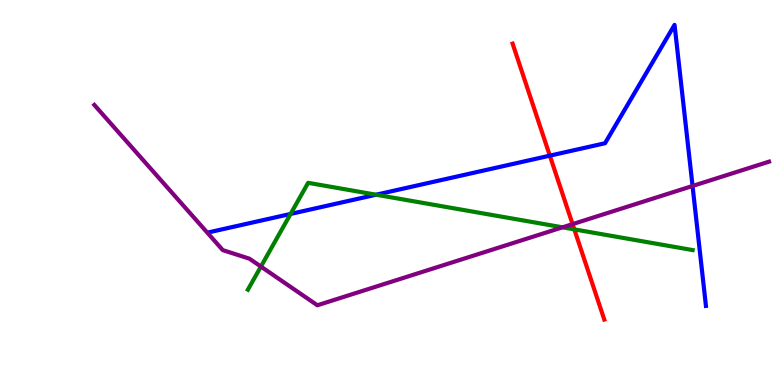[{'lines': ['blue', 'red'], 'intersections': [{'x': 7.09, 'y': 5.96}]}, {'lines': ['green', 'red'], 'intersections': [{'x': 7.41, 'y': 4.04}]}, {'lines': ['purple', 'red'], 'intersections': [{'x': 7.39, 'y': 4.18}]}, {'lines': ['blue', 'green'], 'intersections': [{'x': 3.75, 'y': 4.44}, {'x': 4.85, 'y': 4.94}]}, {'lines': ['blue', 'purple'], 'intersections': [{'x': 8.94, 'y': 5.17}]}, {'lines': ['green', 'purple'], 'intersections': [{'x': 3.37, 'y': 3.08}, {'x': 7.26, 'y': 4.1}]}]